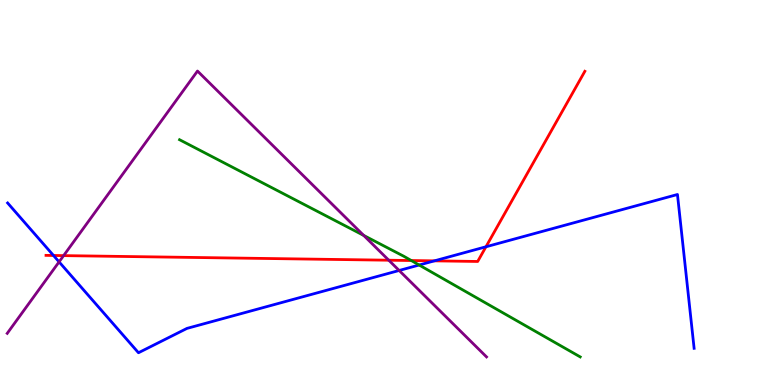[{'lines': ['blue', 'red'], 'intersections': [{'x': 0.69, 'y': 3.36}, {'x': 5.61, 'y': 3.22}, {'x': 6.27, 'y': 3.59}]}, {'lines': ['green', 'red'], 'intersections': [{'x': 5.31, 'y': 3.23}]}, {'lines': ['purple', 'red'], 'intersections': [{'x': 0.821, 'y': 3.36}, {'x': 5.02, 'y': 3.24}]}, {'lines': ['blue', 'green'], 'intersections': [{'x': 5.41, 'y': 3.12}]}, {'lines': ['blue', 'purple'], 'intersections': [{'x': 0.762, 'y': 3.2}, {'x': 5.15, 'y': 2.97}]}, {'lines': ['green', 'purple'], 'intersections': [{'x': 4.69, 'y': 3.89}]}]